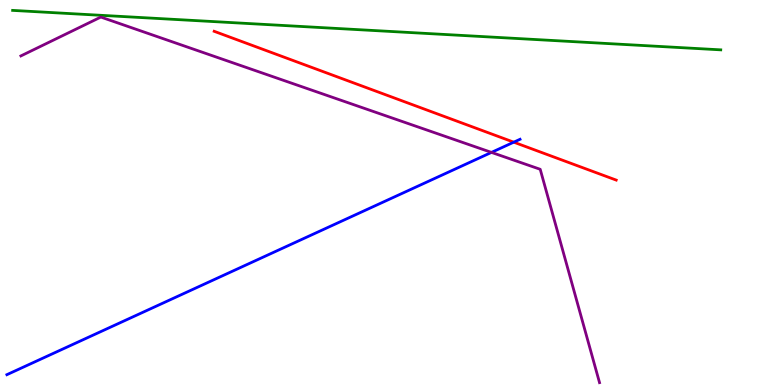[{'lines': ['blue', 'red'], 'intersections': [{'x': 6.63, 'y': 6.31}]}, {'lines': ['green', 'red'], 'intersections': []}, {'lines': ['purple', 'red'], 'intersections': []}, {'lines': ['blue', 'green'], 'intersections': []}, {'lines': ['blue', 'purple'], 'intersections': [{'x': 6.34, 'y': 6.04}]}, {'lines': ['green', 'purple'], 'intersections': []}]